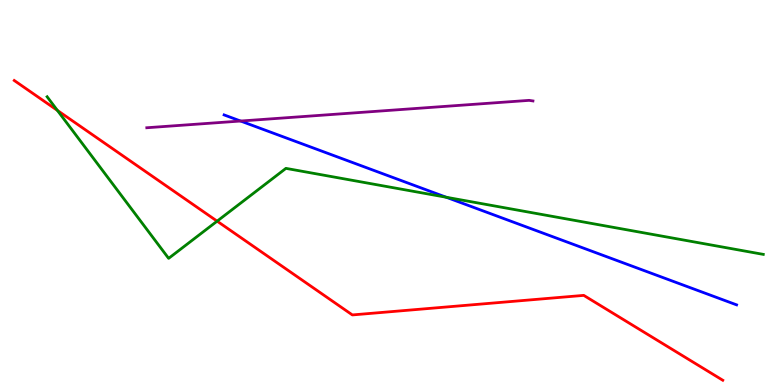[{'lines': ['blue', 'red'], 'intersections': []}, {'lines': ['green', 'red'], 'intersections': [{'x': 0.741, 'y': 7.13}, {'x': 2.8, 'y': 4.26}]}, {'lines': ['purple', 'red'], 'intersections': []}, {'lines': ['blue', 'green'], 'intersections': [{'x': 5.76, 'y': 4.88}]}, {'lines': ['blue', 'purple'], 'intersections': [{'x': 3.1, 'y': 6.86}]}, {'lines': ['green', 'purple'], 'intersections': []}]